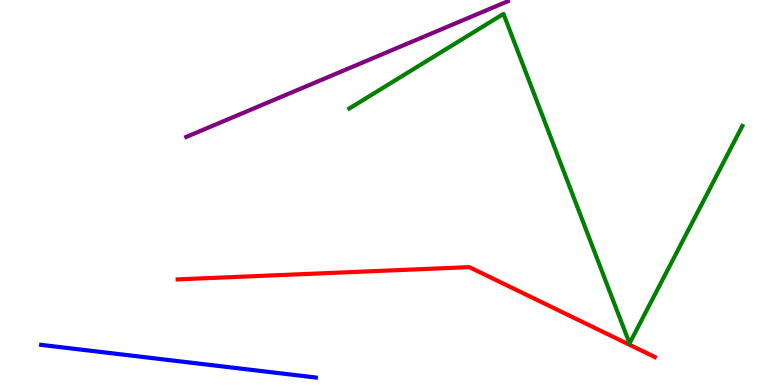[{'lines': ['blue', 'red'], 'intersections': []}, {'lines': ['green', 'red'], 'intersections': []}, {'lines': ['purple', 'red'], 'intersections': []}, {'lines': ['blue', 'green'], 'intersections': []}, {'lines': ['blue', 'purple'], 'intersections': []}, {'lines': ['green', 'purple'], 'intersections': []}]